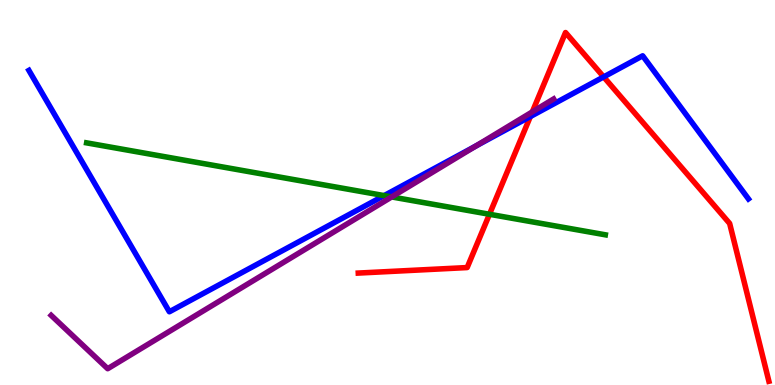[{'lines': ['blue', 'red'], 'intersections': [{'x': 6.84, 'y': 6.97}, {'x': 7.79, 'y': 8.0}]}, {'lines': ['green', 'red'], 'intersections': [{'x': 6.32, 'y': 4.43}]}, {'lines': ['purple', 'red'], 'intersections': [{'x': 6.87, 'y': 7.09}]}, {'lines': ['blue', 'green'], 'intersections': [{'x': 4.96, 'y': 4.92}]}, {'lines': ['blue', 'purple'], 'intersections': [{'x': 6.14, 'y': 6.21}]}, {'lines': ['green', 'purple'], 'intersections': [{'x': 5.05, 'y': 4.88}]}]